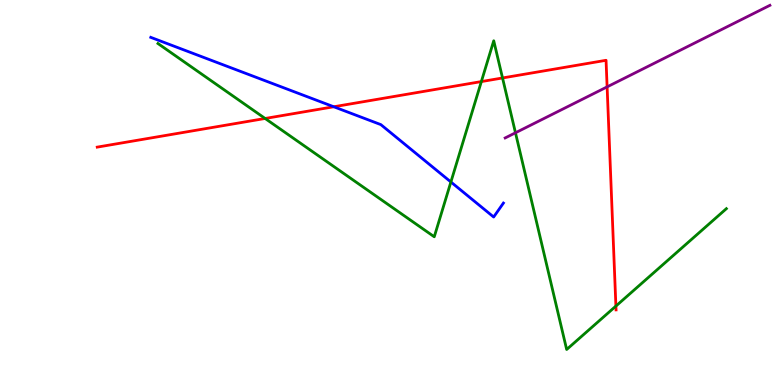[{'lines': ['blue', 'red'], 'intersections': [{'x': 4.31, 'y': 7.23}]}, {'lines': ['green', 'red'], 'intersections': [{'x': 3.42, 'y': 6.92}, {'x': 6.21, 'y': 7.88}, {'x': 6.48, 'y': 7.97}, {'x': 7.95, 'y': 2.05}]}, {'lines': ['purple', 'red'], 'intersections': [{'x': 7.83, 'y': 7.74}]}, {'lines': ['blue', 'green'], 'intersections': [{'x': 5.82, 'y': 5.27}]}, {'lines': ['blue', 'purple'], 'intersections': []}, {'lines': ['green', 'purple'], 'intersections': [{'x': 6.65, 'y': 6.55}]}]